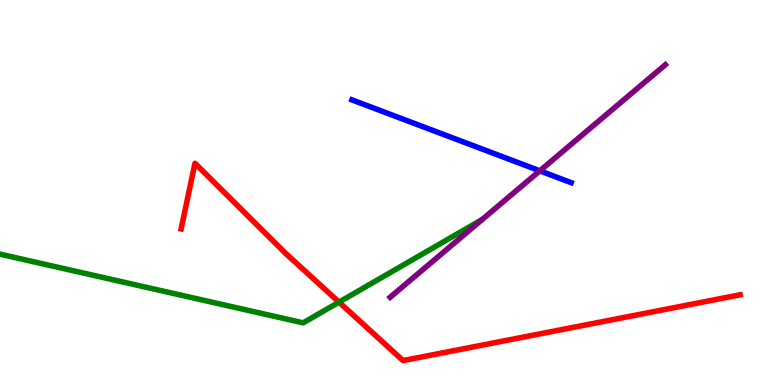[{'lines': ['blue', 'red'], 'intersections': []}, {'lines': ['green', 'red'], 'intersections': [{'x': 4.37, 'y': 2.15}]}, {'lines': ['purple', 'red'], 'intersections': []}, {'lines': ['blue', 'green'], 'intersections': []}, {'lines': ['blue', 'purple'], 'intersections': [{'x': 6.97, 'y': 5.56}]}, {'lines': ['green', 'purple'], 'intersections': []}]